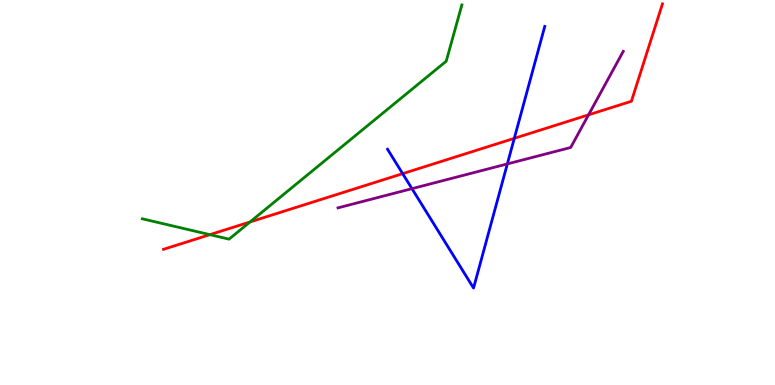[{'lines': ['blue', 'red'], 'intersections': [{'x': 5.2, 'y': 5.49}, {'x': 6.64, 'y': 6.41}]}, {'lines': ['green', 'red'], 'intersections': [{'x': 2.71, 'y': 3.91}, {'x': 3.23, 'y': 4.23}]}, {'lines': ['purple', 'red'], 'intersections': [{'x': 7.59, 'y': 7.02}]}, {'lines': ['blue', 'green'], 'intersections': []}, {'lines': ['blue', 'purple'], 'intersections': [{'x': 5.32, 'y': 5.1}, {'x': 6.55, 'y': 5.74}]}, {'lines': ['green', 'purple'], 'intersections': []}]